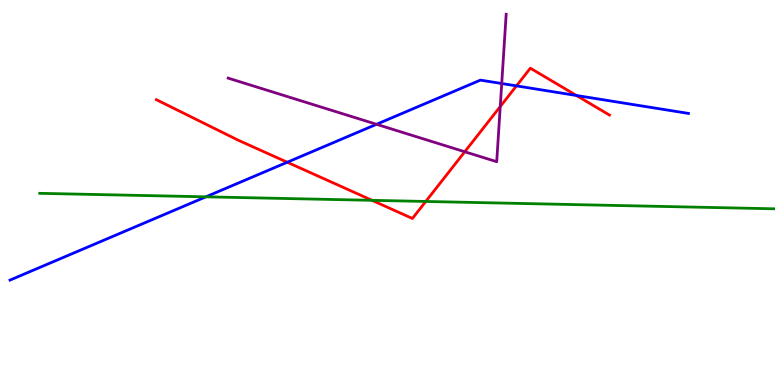[{'lines': ['blue', 'red'], 'intersections': [{'x': 3.71, 'y': 5.79}, {'x': 6.66, 'y': 7.77}, {'x': 7.44, 'y': 7.52}]}, {'lines': ['green', 'red'], 'intersections': [{'x': 4.8, 'y': 4.8}, {'x': 5.49, 'y': 4.77}]}, {'lines': ['purple', 'red'], 'intersections': [{'x': 6.0, 'y': 6.06}, {'x': 6.45, 'y': 7.23}]}, {'lines': ['blue', 'green'], 'intersections': [{'x': 2.66, 'y': 4.89}]}, {'lines': ['blue', 'purple'], 'intersections': [{'x': 4.86, 'y': 6.77}, {'x': 6.47, 'y': 7.83}]}, {'lines': ['green', 'purple'], 'intersections': []}]